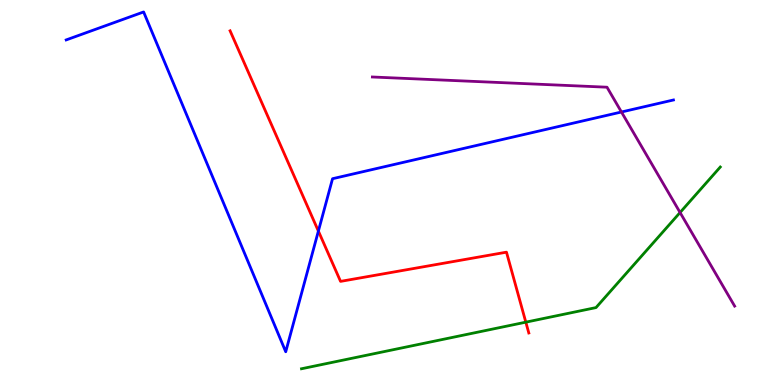[{'lines': ['blue', 'red'], 'intersections': [{'x': 4.11, 'y': 4.0}]}, {'lines': ['green', 'red'], 'intersections': [{'x': 6.78, 'y': 1.63}]}, {'lines': ['purple', 'red'], 'intersections': []}, {'lines': ['blue', 'green'], 'intersections': []}, {'lines': ['blue', 'purple'], 'intersections': [{'x': 8.02, 'y': 7.09}]}, {'lines': ['green', 'purple'], 'intersections': [{'x': 8.78, 'y': 4.48}]}]